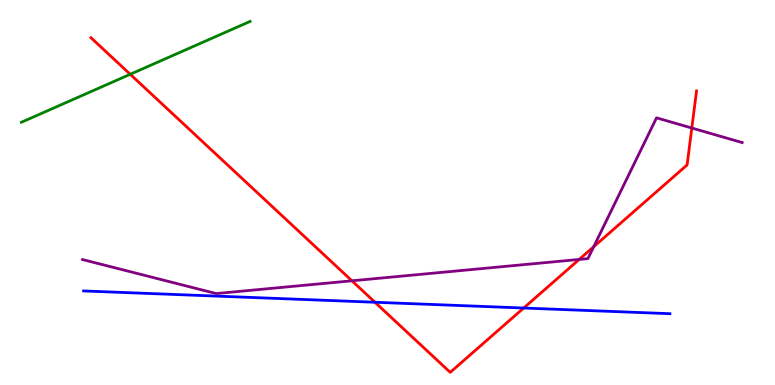[{'lines': ['blue', 'red'], 'intersections': [{'x': 4.84, 'y': 2.15}, {'x': 6.76, 'y': 2.0}]}, {'lines': ['green', 'red'], 'intersections': [{'x': 1.68, 'y': 8.07}]}, {'lines': ['purple', 'red'], 'intersections': [{'x': 4.54, 'y': 2.71}, {'x': 7.47, 'y': 3.26}, {'x': 7.66, 'y': 3.59}, {'x': 8.93, 'y': 6.67}]}, {'lines': ['blue', 'green'], 'intersections': []}, {'lines': ['blue', 'purple'], 'intersections': []}, {'lines': ['green', 'purple'], 'intersections': []}]